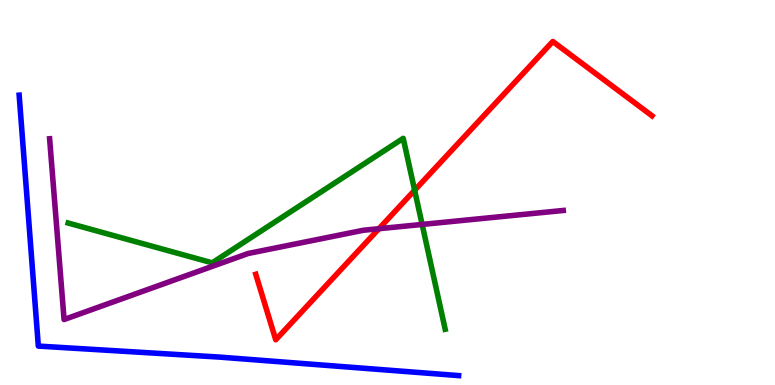[{'lines': ['blue', 'red'], 'intersections': []}, {'lines': ['green', 'red'], 'intersections': [{'x': 5.35, 'y': 5.06}]}, {'lines': ['purple', 'red'], 'intersections': [{'x': 4.89, 'y': 4.06}]}, {'lines': ['blue', 'green'], 'intersections': []}, {'lines': ['blue', 'purple'], 'intersections': []}, {'lines': ['green', 'purple'], 'intersections': [{'x': 5.45, 'y': 4.17}]}]